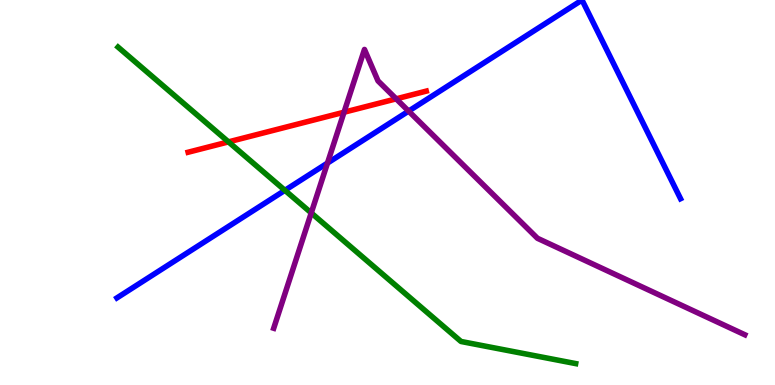[{'lines': ['blue', 'red'], 'intersections': []}, {'lines': ['green', 'red'], 'intersections': [{'x': 2.95, 'y': 6.31}]}, {'lines': ['purple', 'red'], 'intersections': [{'x': 4.44, 'y': 7.08}, {'x': 5.11, 'y': 7.43}]}, {'lines': ['blue', 'green'], 'intersections': [{'x': 3.68, 'y': 5.06}]}, {'lines': ['blue', 'purple'], 'intersections': [{'x': 4.23, 'y': 5.76}, {'x': 5.27, 'y': 7.11}]}, {'lines': ['green', 'purple'], 'intersections': [{'x': 4.02, 'y': 4.47}]}]